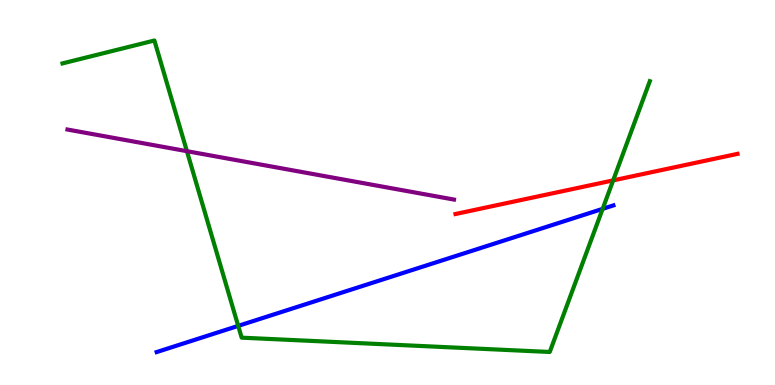[{'lines': ['blue', 'red'], 'intersections': []}, {'lines': ['green', 'red'], 'intersections': [{'x': 7.91, 'y': 5.31}]}, {'lines': ['purple', 'red'], 'intersections': []}, {'lines': ['blue', 'green'], 'intersections': [{'x': 3.07, 'y': 1.54}, {'x': 7.78, 'y': 4.58}]}, {'lines': ['blue', 'purple'], 'intersections': []}, {'lines': ['green', 'purple'], 'intersections': [{'x': 2.41, 'y': 6.07}]}]